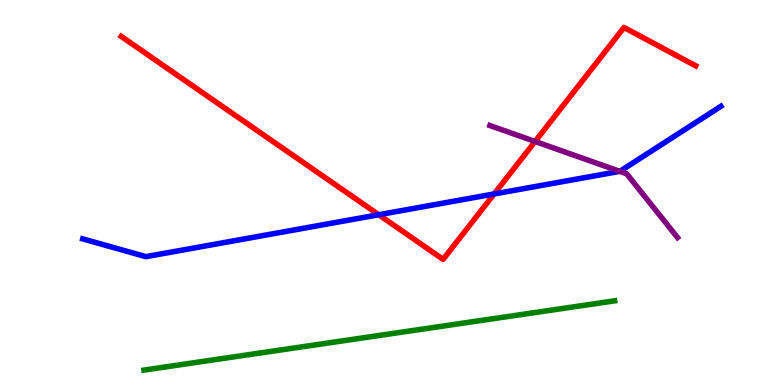[{'lines': ['blue', 'red'], 'intersections': [{'x': 4.89, 'y': 4.42}, {'x': 6.38, 'y': 4.96}]}, {'lines': ['green', 'red'], 'intersections': []}, {'lines': ['purple', 'red'], 'intersections': [{'x': 6.9, 'y': 6.33}]}, {'lines': ['blue', 'green'], 'intersections': []}, {'lines': ['blue', 'purple'], 'intersections': [{'x': 8.0, 'y': 5.55}]}, {'lines': ['green', 'purple'], 'intersections': []}]